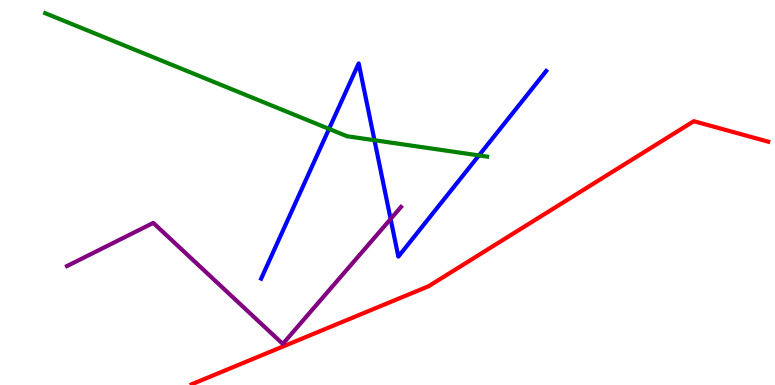[{'lines': ['blue', 'red'], 'intersections': []}, {'lines': ['green', 'red'], 'intersections': []}, {'lines': ['purple', 'red'], 'intersections': []}, {'lines': ['blue', 'green'], 'intersections': [{'x': 4.25, 'y': 6.65}, {'x': 4.83, 'y': 6.36}, {'x': 6.18, 'y': 5.96}]}, {'lines': ['blue', 'purple'], 'intersections': [{'x': 5.04, 'y': 4.31}]}, {'lines': ['green', 'purple'], 'intersections': []}]